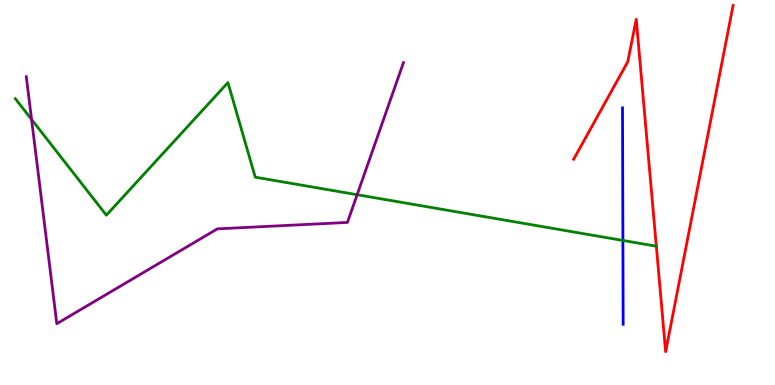[{'lines': ['blue', 'red'], 'intersections': []}, {'lines': ['green', 'red'], 'intersections': [{'x': 8.47, 'y': 3.6}]}, {'lines': ['purple', 'red'], 'intersections': []}, {'lines': ['blue', 'green'], 'intersections': [{'x': 8.04, 'y': 3.75}]}, {'lines': ['blue', 'purple'], 'intersections': []}, {'lines': ['green', 'purple'], 'intersections': [{'x': 0.407, 'y': 6.9}, {'x': 4.61, 'y': 4.94}]}]